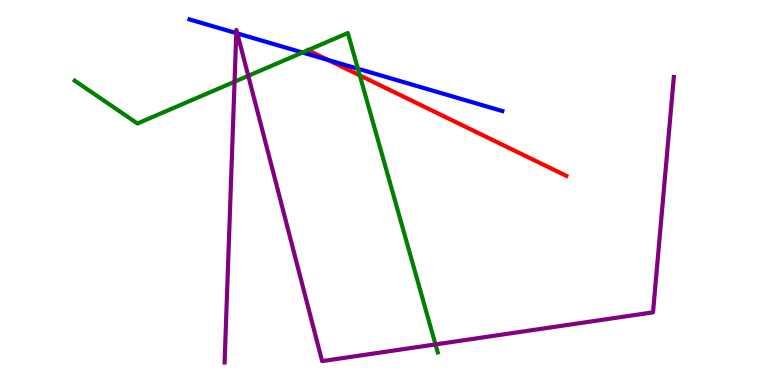[{'lines': ['blue', 'red'], 'intersections': [{'x': 4.24, 'y': 8.44}]}, {'lines': ['green', 'red'], 'intersections': [{'x': 3.97, 'y': 8.7}, {'x': 4.64, 'y': 8.04}]}, {'lines': ['purple', 'red'], 'intersections': []}, {'lines': ['blue', 'green'], 'intersections': [{'x': 3.9, 'y': 8.64}, {'x': 4.62, 'y': 8.21}]}, {'lines': ['blue', 'purple'], 'intersections': [{'x': 3.05, 'y': 9.14}, {'x': 3.06, 'y': 9.13}]}, {'lines': ['green', 'purple'], 'intersections': [{'x': 3.03, 'y': 7.88}, {'x': 3.2, 'y': 8.03}, {'x': 5.62, 'y': 1.05}]}]